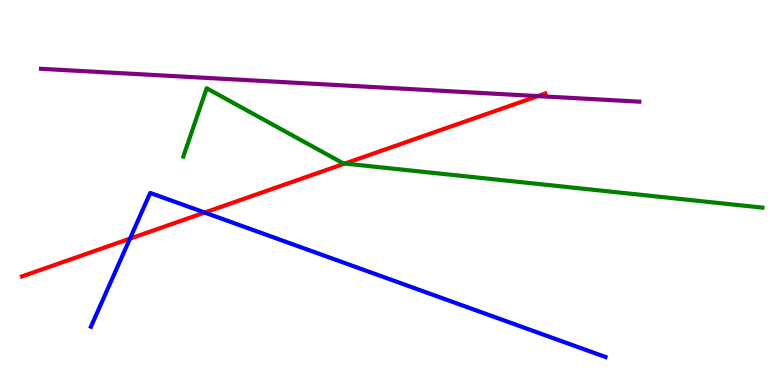[{'lines': ['blue', 'red'], 'intersections': [{'x': 1.68, 'y': 3.8}, {'x': 2.64, 'y': 4.48}]}, {'lines': ['green', 'red'], 'intersections': [{'x': 4.45, 'y': 5.75}]}, {'lines': ['purple', 'red'], 'intersections': [{'x': 6.94, 'y': 7.5}]}, {'lines': ['blue', 'green'], 'intersections': []}, {'lines': ['blue', 'purple'], 'intersections': []}, {'lines': ['green', 'purple'], 'intersections': []}]